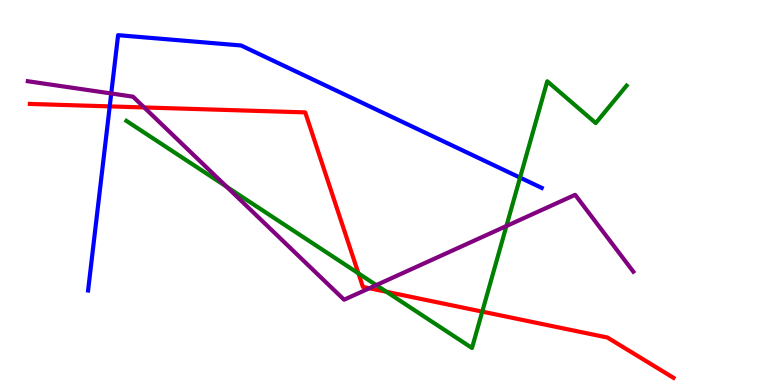[{'lines': ['blue', 'red'], 'intersections': [{'x': 1.42, 'y': 7.24}]}, {'lines': ['green', 'red'], 'intersections': [{'x': 4.63, 'y': 2.9}, {'x': 4.99, 'y': 2.42}, {'x': 6.22, 'y': 1.91}]}, {'lines': ['purple', 'red'], 'intersections': [{'x': 1.86, 'y': 7.21}, {'x': 4.77, 'y': 2.51}]}, {'lines': ['blue', 'green'], 'intersections': [{'x': 6.71, 'y': 5.39}]}, {'lines': ['blue', 'purple'], 'intersections': [{'x': 1.44, 'y': 7.57}]}, {'lines': ['green', 'purple'], 'intersections': [{'x': 2.92, 'y': 5.15}, {'x': 4.86, 'y': 2.59}, {'x': 6.53, 'y': 4.13}]}]